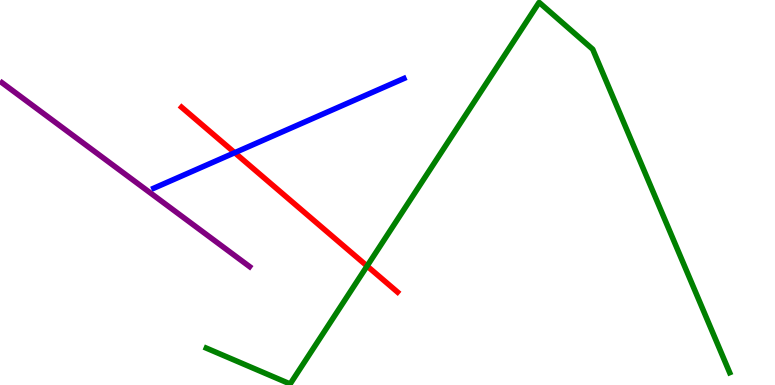[{'lines': ['blue', 'red'], 'intersections': [{'x': 3.03, 'y': 6.03}]}, {'lines': ['green', 'red'], 'intersections': [{'x': 4.74, 'y': 3.09}]}, {'lines': ['purple', 'red'], 'intersections': []}, {'lines': ['blue', 'green'], 'intersections': []}, {'lines': ['blue', 'purple'], 'intersections': []}, {'lines': ['green', 'purple'], 'intersections': []}]